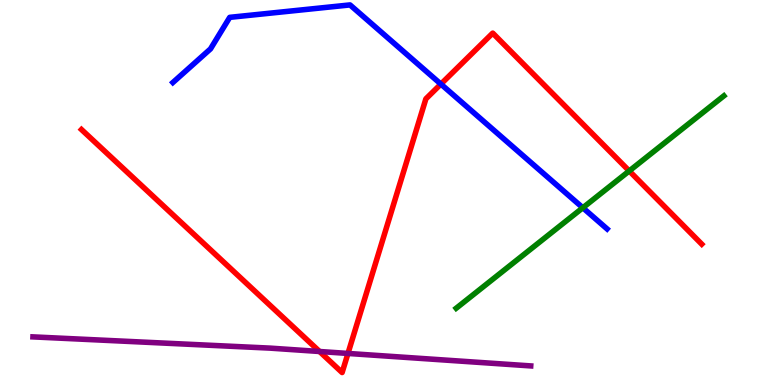[{'lines': ['blue', 'red'], 'intersections': [{'x': 5.69, 'y': 7.82}]}, {'lines': ['green', 'red'], 'intersections': [{'x': 8.12, 'y': 5.56}]}, {'lines': ['purple', 'red'], 'intersections': [{'x': 4.12, 'y': 0.87}, {'x': 4.49, 'y': 0.82}]}, {'lines': ['blue', 'green'], 'intersections': [{'x': 7.52, 'y': 4.6}]}, {'lines': ['blue', 'purple'], 'intersections': []}, {'lines': ['green', 'purple'], 'intersections': []}]